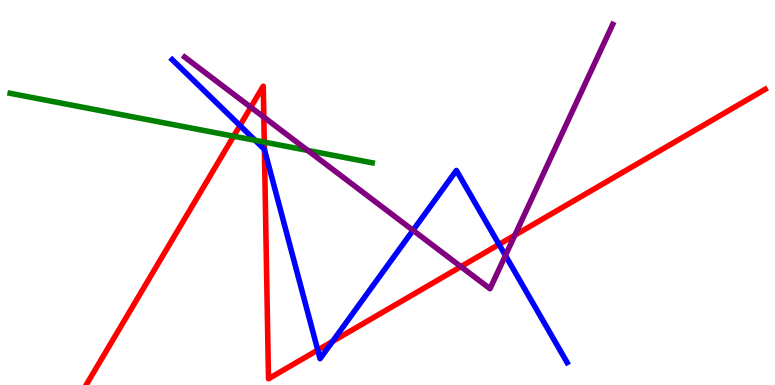[{'lines': ['blue', 'red'], 'intersections': [{'x': 3.1, 'y': 6.74}, {'x': 3.41, 'y': 6.12}, {'x': 4.1, 'y': 0.907}, {'x': 4.29, 'y': 1.13}, {'x': 6.44, 'y': 3.65}]}, {'lines': ['green', 'red'], 'intersections': [{'x': 3.01, 'y': 6.46}, {'x': 3.41, 'y': 6.31}]}, {'lines': ['purple', 'red'], 'intersections': [{'x': 3.24, 'y': 7.21}, {'x': 3.4, 'y': 6.96}, {'x': 5.95, 'y': 3.07}, {'x': 6.64, 'y': 3.89}]}, {'lines': ['blue', 'green'], 'intersections': [{'x': 3.29, 'y': 6.36}]}, {'lines': ['blue', 'purple'], 'intersections': [{'x': 5.33, 'y': 4.02}, {'x': 6.52, 'y': 3.36}]}, {'lines': ['green', 'purple'], 'intersections': [{'x': 3.97, 'y': 6.09}]}]